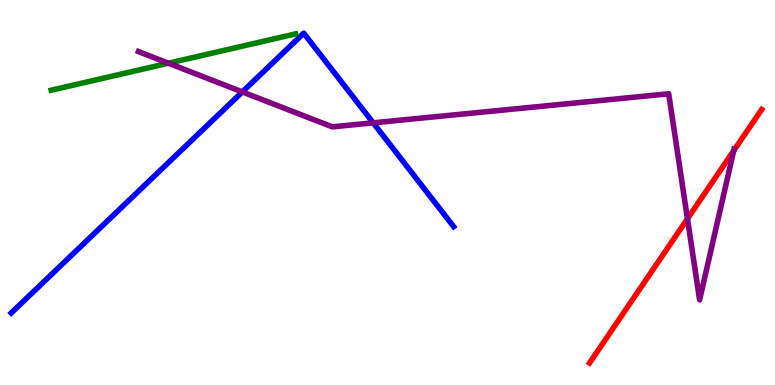[{'lines': ['blue', 'red'], 'intersections': []}, {'lines': ['green', 'red'], 'intersections': []}, {'lines': ['purple', 'red'], 'intersections': [{'x': 8.87, 'y': 4.32}, {'x': 9.47, 'y': 6.09}]}, {'lines': ['blue', 'green'], 'intersections': []}, {'lines': ['blue', 'purple'], 'intersections': [{'x': 3.13, 'y': 7.61}, {'x': 4.82, 'y': 6.81}]}, {'lines': ['green', 'purple'], 'intersections': [{'x': 2.17, 'y': 8.36}]}]